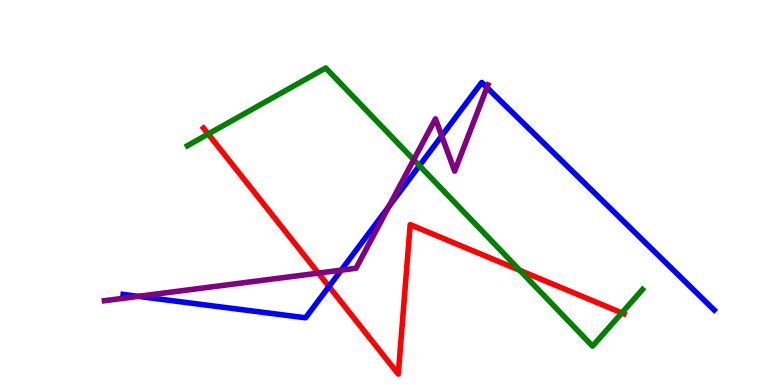[{'lines': ['blue', 'red'], 'intersections': [{'x': 4.24, 'y': 2.56}]}, {'lines': ['green', 'red'], 'intersections': [{'x': 2.69, 'y': 6.52}, {'x': 6.71, 'y': 2.98}, {'x': 8.02, 'y': 1.87}]}, {'lines': ['purple', 'red'], 'intersections': [{'x': 4.11, 'y': 2.91}]}, {'lines': ['blue', 'green'], 'intersections': [{'x': 5.41, 'y': 5.7}]}, {'lines': ['blue', 'purple'], 'intersections': [{'x': 1.78, 'y': 2.3}, {'x': 4.4, 'y': 2.98}, {'x': 5.02, 'y': 4.63}, {'x': 5.7, 'y': 6.47}, {'x': 6.28, 'y': 7.73}]}, {'lines': ['green', 'purple'], 'intersections': [{'x': 5.34, 'y': 5.85}]}]